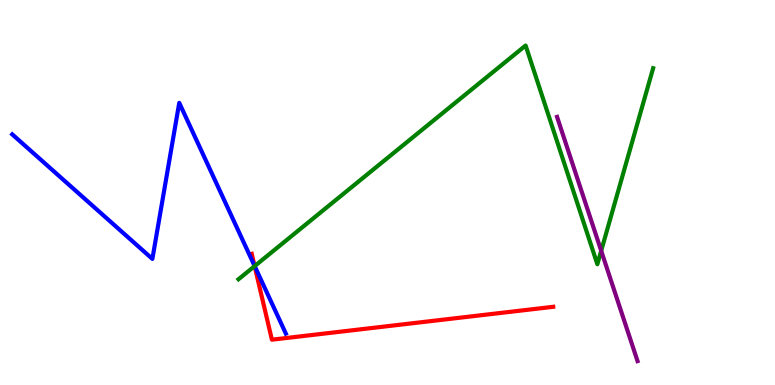[{'lines': ['blue', 'red'], 'intersections': [{'x': 3.28, 'y': 3.09}]}, {'lines': ['green', 'red'], 'intersections': [{'x': 3.29, 'y': 3.09}]}, {'lines': ['purple', 'red'], 'intersections': []}, {'lines': ['blue', 'green'], 'intersections': [{'x': 3.29, 'y': 3.09}]}, {'lines': ['blue', 'purple'], 'intersections': []}, {'lines': ['green', 'purple'], 'intersections': [{'x': 7.76, 'y': 3.49}]}]